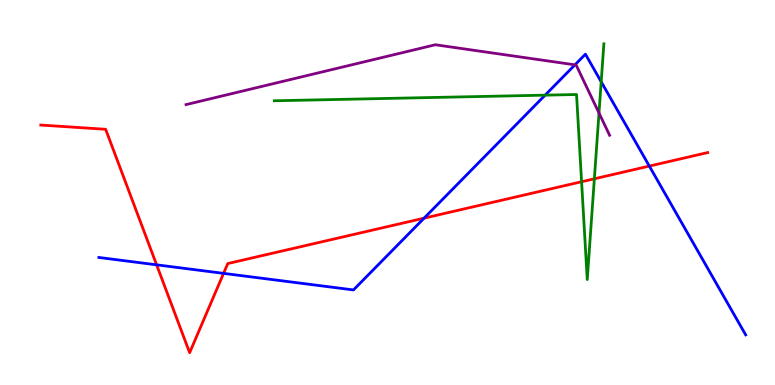[{'lines': ['blue', 'red'], 'intersections': [{'x': 2.02, 'y': 3.12}, {'x': 2.88, 'y': 2.9}, {'x': 5.47, 'y': 4.33}, {'x': 8.38, 'y': 5.69}]}, {'lines': ['green', 'red'], 'intersections': [{'x': 7.5, 'y': 5.28}, {'x': 7.67, 'y': 5.36}]}, {'lines': ['purple', 'red'], 'intersections': []}, {'lines': ['blue', 'green'], 'intersections': [{'x': 7.03, 'y': 7.53}, {'x': 7.76, 'y': 7.88}]}, {'lines': ['blue', 'purple'], 'intersections': [{'x': 7.42, 'y': 8.32}]}, {'lines': ['green', 'purple'], 'intersections': [{'x': 7.73, 'y': 7.07}]}]